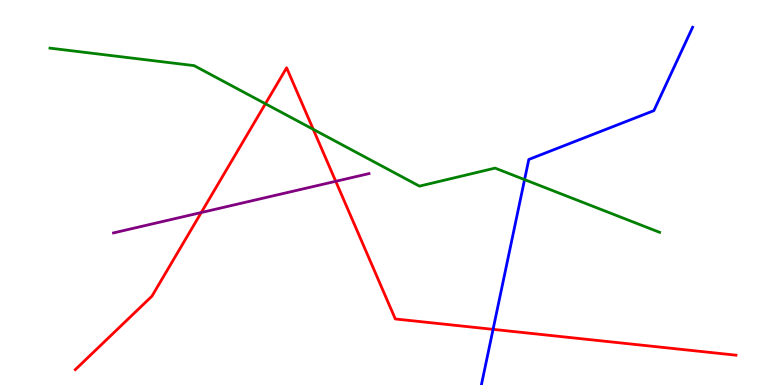[{'lines': ['blue', 'red'], 'intersections': [{'x': 6.36, 'y': 1.45}]}, {'lines': ['green', 'red'], 'intersections': [{'x': 3.42, 'y': 7.3}, {'x': 4.04, 'y': 6.64}]}, {'lines': ['purple', 'red'], 'intersections': [{'x': 2.6, 'y': 4.48}, {'x': 4.33, 'y': 5.29}]}, {'lines': ['blue', 'green'], 'intersections': [{'x': 6.77, 'y': 5.33}]}, {'lines': ['blue', 'purple'], 'intersections': []}, {'lines': ['green', 'purple'], 'intersections': []}]